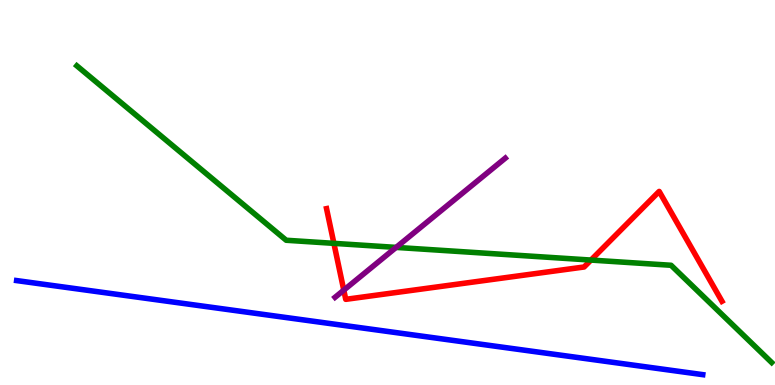[{'lines': ['blue', 'red'], 'intersections': []}, {'lines': ['green', 'red'], 'intersections': [{'x': 4.31, 'y': 3.68}, {'x': 7.63, 'y': 3.25}]}, {'lines': ['purple', 'red'], 'intersections': [{'x': 4.44, 'y': 2.46}]}, {'lines': ['blue', 'green'], 'intersections': []}, {'lines': ['blue', 'purple'], 'intersections': []}, {'lines': ['green', 'purple'], 'intersections': [{'x': 5.11, 'y': 3.57}]}]